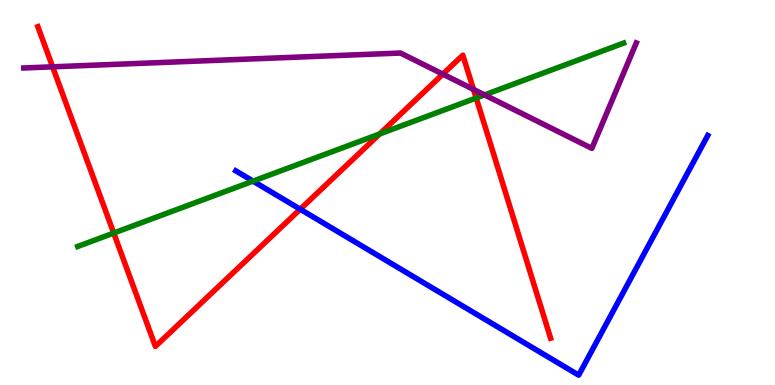[{'lines': ['blue', 'red'], 'intersections': [{'x': 3.87, 'y': 4.57}]}, {'lines': ['green', 'red'], 'intersections': [{'x': 1.47, 'y': 3.95}, {'x': 4.9, 'y': 6.52}, {'x': 6.14, 'y': 7.45}]}, {'lines': ['purple', 'red'], 'intersections': [{'x': 0.679, 'y': 8.26}, {'x': 5.71, 'y': 8.07}, {'x': 6.11, 'y': 7.68}]}, {'lines': ['blue', 'green'], 'intersections': [{'x': 3.27, 'y': 5.3}]}, {'lines': ['blue', 'purple'], 'intersections': []}, {'lines': ['green', 'purple'], 'intersections': [{'x': 6.25, 'y': 7.53}]}]